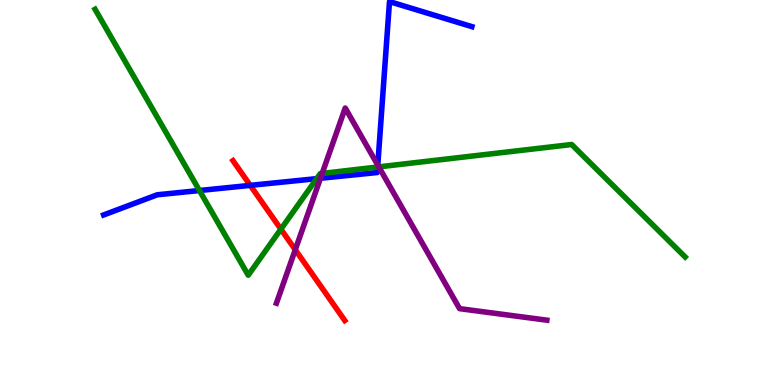[{'lines': ['blue', 'red'], 'intersections': [{'x': 3.23, 'y': 5.19}]}, {'lines': ['green', 'red'], 'intersections': [{'x': 3.62, 'y': 4.05}]}, {'lines': ['purple', 'red'], 'intersections': [{'x': 3.81, 'y': 3.51}]}, {'lines': ['blue', 'green'], 'intersections': [{'x': 2.57, 'y': 5.05}, {'x': 4.09, 'y': 5.36}, {'x': 4.87, 'y': 5.66}]}, {'lines': ['blue', 'purple'], 'intersections': [{'x': 4.13, 'y': 5.37}, {'x': 4.87, 'y': 5.71}]}, {'lines': ['green', 'purple'], 'intersections': [{'x': 4.16, 'y': 5.49}, {'x': 4.89, 'y': 5.67}]}]